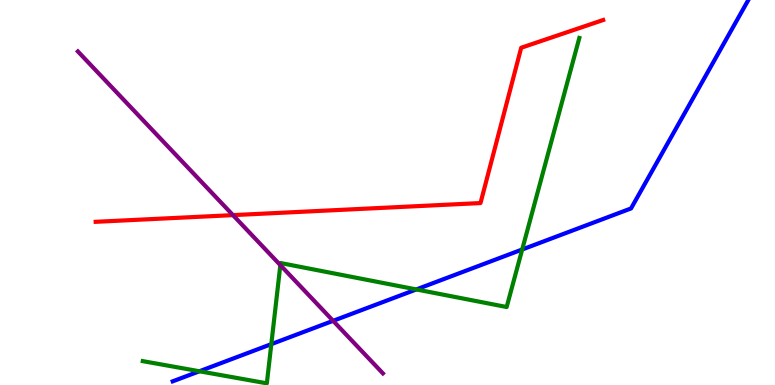[{'lines': ['blue', 'red'], 'intersections': []}, {'lines': ['green', 'red'], 'intersections': []}, {'lines': ['purple', 'red'], 'intersections': [{'x': 3.01, 'y': 4.41}]}, {'lines': ['blue', 'green'], 'intersections': [{'x': 2.57, 'y': 0.357}, {'x': 3.5, 'y': 1.06}, {'x': 5.37, 'y': 2.48}, {'x': 6.74, 'y': 3.52}]}, {'lines': ['blue', 'purple'], 'intersections': [{'x': 4.3, 'y': 1.67}]}, {'lines': ['green', 'purple'], 'intersections': [{'x': 3.62, 'y': 3.11}]}]